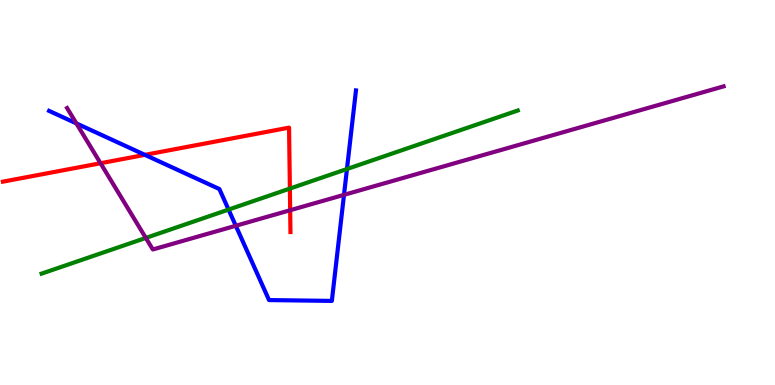[{'lines': ['blue', 'red'], 'intersections': [{'x': 1.87, 'y': 5.98}]}, {'lines': ['green', 'red'], 'intersections': [{'x': 3.74, 'y': 5.1}]}, {'lines': ['purple', 'red'], 'intersections': [{'x': 1.3, 'y': 5.76}, {'x': 3.74, 'y': 4.54}]}, {'lines': ['blue', 'green'], 'intersections': [{'x': 2.95, 'y': 4.56}, {'x': 4.48, 'y': 5.61}]}, {'lines': ['blue', 'purple'], 'intersections': [{'x': 0.986, 'y': 6.79}, {'x': 3.04, 'y': 4.14}, {'x': 4.44, 'y': 4.94}]}, {'lines': ['green', 'purple'], 'intersections': [{'x': 1.88, 'y': 3.82}]}]